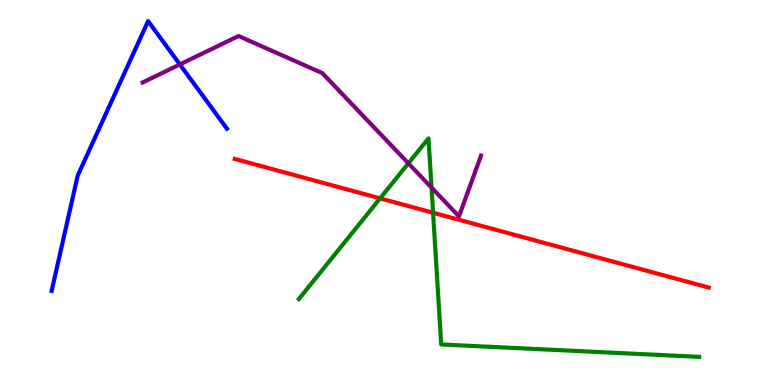[{'lines': ['blue', 'red'], 'intersections': []}, {'lines': ['green', 'red'], 'intersections': [{'x': 4.9, 'y': 4.85}, {'x': 5.59, 'y': 4.47}]}, {'lines': ['purple', 'red'], 'intersections': []}, {'lines': ['blue', 'green'], 'intersections': []}, {'lines': ['blue', 'purple'], 'intersections': [{'x': 2.32, 'y': 8.33}]}, {'lines': ['green', 'purple'], 'intersections': [{'x': 5.27, 'y': 5.76}, {'x': 5.57, 'y': 5.13}]}]